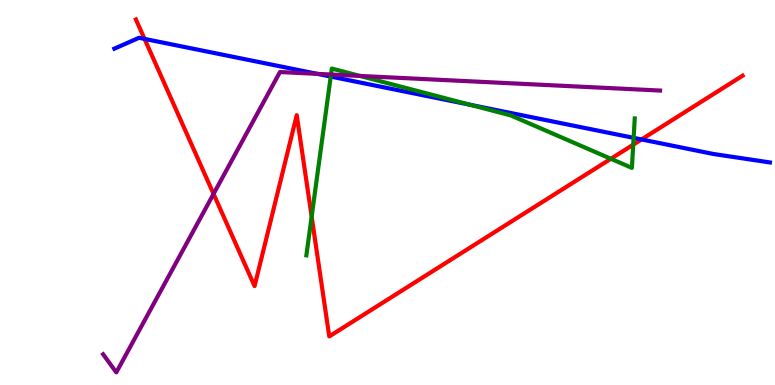[{'lines': ['blue', 'red'], 'intersections': [{'x': 1.87, 'y': 8.99}, {'x': 8.28, 'y': 6.38}]}, {'lines': ['green', 'red'], 'intersections': [{'x': 4.02, 'y': 4.37}, {'x': 7.88, 'y': 5.88}, {'x': 8.17, 'y': 6.24}]}, {'lines': ['purple', 'red'], 'intersections': [{'x': 2.76, 'y': 4.96}]}, {'lines': ['blue', 'green'], 'intersections': [{'x': 4.27, 'y': 8.01}, {'x': 6.07, 'y': 7.28}, {'x': 8.18, 'y': 6.42}]}, {'lines': ['blue', 'purple'], 'intersections': [{'x': 4.1, 'y': 8.08}]}, {'lines': ['green', 'purple'], 'intersections': [{'x': 4.27, 'y': 8.06}, {'x': 4.64, 'y': 8.03}]}]